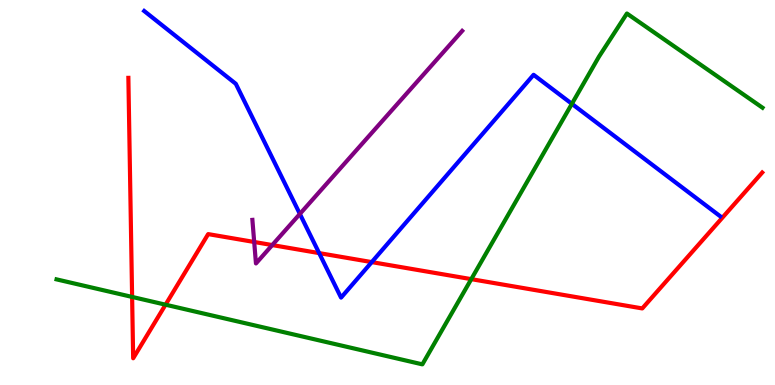[{'lines': ['blue', 'red'], 'intersections': [{'x': 4.12, 'y': 3.43}, {'x': 4.8, 'y': 3.19}]}, {'lines': ['green', 'red'], 'intersections': [{'x': 1.7, 'y': 2.29}, {'x': 2.14, 'y': 2.09}, {'x': 6.08, 'y': 2.75}]}, {'lines': ['purple', 'red'], 'intersections': [{'x': 3.28, 'y': 3.71}, {'x': 3.51, 'y': 3.63}]}, {'lines': ['blue', 'green'], 'intersections': [{'x': 7.38, 'y': 7.3}]}, {'lines': ['blue', 'purple'], 'intersections': [{'x': 3.87, 'y': 4.44}]}, {'lines': ['green', 'purple'], 'intersections': []}]